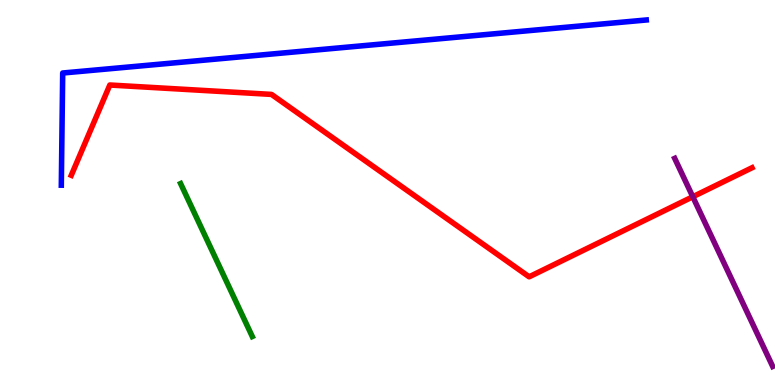[{'lines': ['blue', 'red'], 'intersections': []}, {'lines': ['green', 'red'], 'intersections': []}, {'lines': ['purple', 'red'], 'intersections': [{'x': 8.94, 'y': 4.89}]}, {'lines': ['blue', 'green'], 'intersections': []}, {'lines': ['blue', 'purple'], 'intersections': []}, {'lines': ['green', 'purple'], 'intersections': []}]